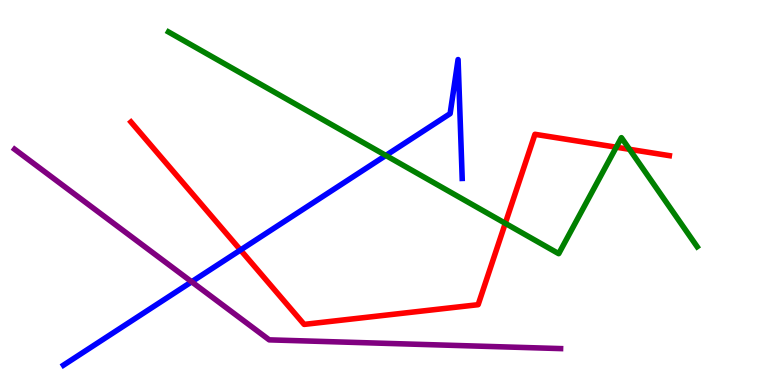[{'lines': ['blue', 'red'], 'intersections': [{'x': 3.1, 'y': 3.51}]}, {'lines': ['green', 'red'], 'intersections': [{'x': 6.52, 'y': 4.2}, {'x': 7.95, 'y': 6.18}, {'x': 8.12, 'y': 6.12}]}, {'lines': ['purple', 'red'], 'intersections': []}, {'lines': ['blue', 'green'], 'intersections': [{'x': 4.98, 'y': 5.96}]}, {'lines': ['blue', 'purple'], 'intersections': [{'x': 2.47, 'y': 2.68}]}, {'lines': ['green', 'purple'], 'intersections': []}]